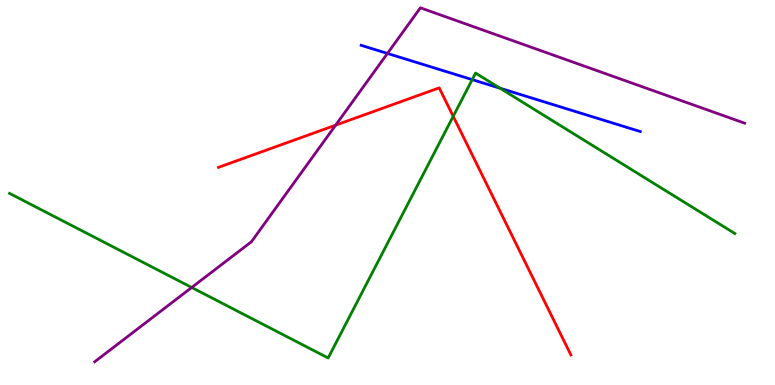[{'lines': ['blue', 'red'], 'intersections': []}, {'lines': ['green', 'red'], 'intersections': [{'x': 5.85, 'y': 6.98}]}, {'lines': ['purple', 'red'], 'intersections': [{'x': 4.33, 'y': 6.75}]}, {'lines': ['blue', 'green'], 'intersections': [{'x': 6.09, 'y': 7.93}, {'x': 6.45, 'y': 7.71}]}, {'lines': ['blue', 'purple'], 'intersections': [{'x': 5.0, 'y': 8.61}]}, {'lines': ['green', 'purple'], 'intersections': [{'x': 2.47, 'y': 2.53}]}]